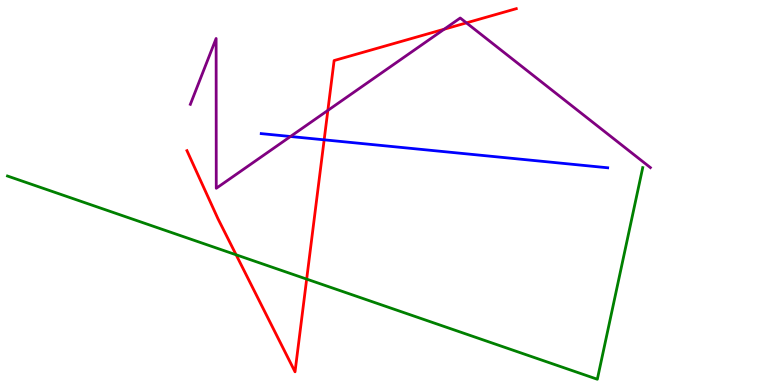[{'lines': ['blue', 'red'], 'intersections': [{'x': 4.18, 'y': 6.37}]}, {'lines': ['green', 'red'], 'intersections': [{'x': 3.05, 'y': 3.38}, {'x': 3.96, 'y': 2.75}]}, {'lines': ['purple', 'red'], 'intersections': [{'x': 4.23, 'y': 7.13}, {'x': 5.73, 'y': 9.24}, {'x': 6.02, 'y': 9.41}]}, {'lines': ['blue', 'green'], 'intersections': []}, {'lines': ['blue', 'purple'], 'intersections': [{'x': 3.75, 'y': 6.45}]}, {'lines': ['green', 'purple'], 'intersections': []}]